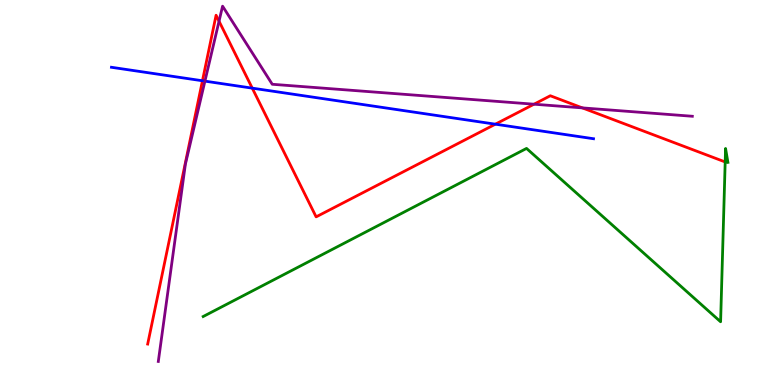[{'lines': ['blue', 'red'], 'intersections': [{'x': 2.61, 'y': 7.9}, {'x': 3.25, 'y': 7.71}, {'x': 6.39, 'y': 6.77}]}, {'lines': ['green', 'red'], 'intersections': [{'x': 9.36, 'y': 5.79}]}, {'lines': ['purple', 'red'], 'intersections': [{'x': 2.83, 'y': 9.45}, {'x': 6.89, 'y': 7.29}, {'x': 7.51, 'y': 7.2}]}, {'lines': ['blue', 'green'], 'intersections': []}, {'lines': ['blue', 'purple'], 'intersections': [{'x': 2.64, 'y': 7.89}]}, {'lines': ['green', 'purple'], 'intersections': []}]